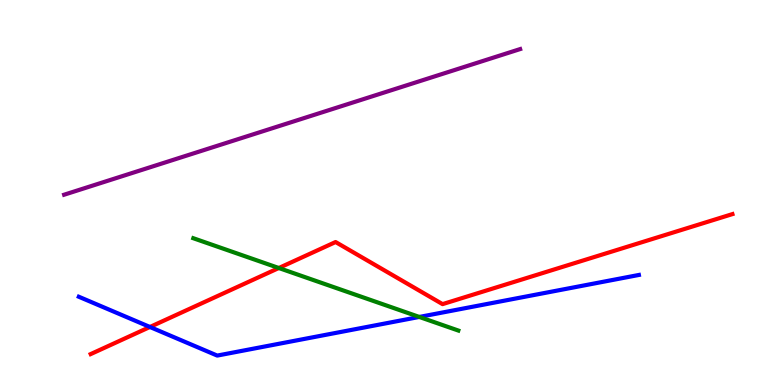[{'lines': ['blue', 'red'], 'intersections': [{'x': 1.93, 'y': 1.51}]}, {'lines': ['green', 'red'], 'intersections': [{'x': 3.6, 'y': 3.04}]}, {'lines': ['purple', 'red'], 'intersections': []}, {'lines': ['blue', 'green'], 'intersections': [{'x': 5.41, 'y': 1.77}]}, {'lines': ['blue', 'purple'], 'intersections': []}, {'lines': ['green', 'purple'], 'intersections': []}]